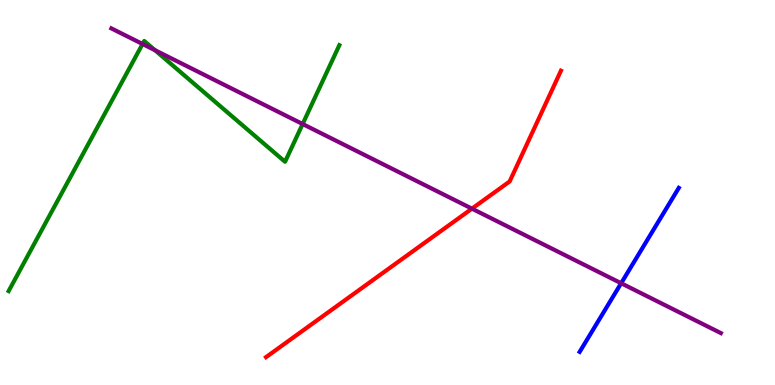[{'lines': ['blue', 'red'], 'intersections': []}, {'lines': ['green', 'red'], 'intersections': []}, {'lines': ['purple', 'red'], 'intersections': [{'x': 6.09, 'y': 4.58}]}, {'lines': ['blue', 'green'], 'intersections': []}, {'lines': ['blue', 'purple'], 'intersections': [{'x': 8.01, 'y': 2.64}]}, {'lines': ['green', 'purple'], 'intersections': [{'x': 1.84, 'y': 8.86}, {'x': 2.0, 'y': 8.7}, {'x': 3.91, 'y': 6.78}]}]